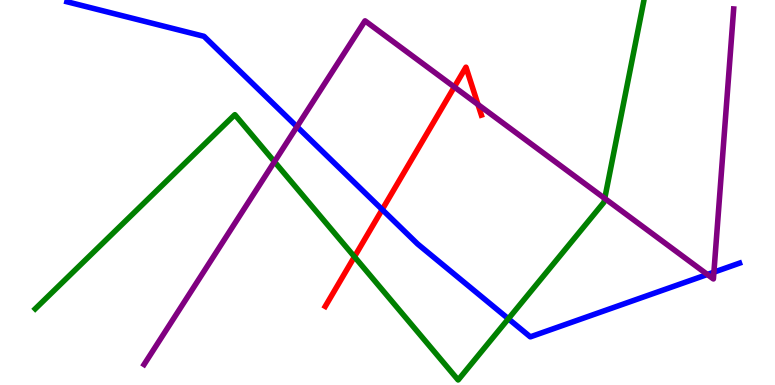[{'lines': ['blue', 'red'], 'intersections': [{'x': 4.93, 'y': 4.56}]}, {'lines': ['green', 'red'], 'intersections': [{'x': 4.57, 'y': 3.33}]}, {'lines': ['purple', 'red'], 'intersections': [{'x': 5.86, 'y': 7.74}, {'x': 6.17, 'y': 7.29}]}, {'lines': ['blue', 'green'], 'intersections': [{'x': 6.56, 'y': 1.72}]}, {'lines': ['blue', 'purple'], 'intersections': [{'x': 3.83, 'y': 6.71}, {'x': 9.13, 'y': 2.87}, {'x': 9.21, 'y': 2.93}]}, {'lines': ['green', 'purple'], 'intersections': [{'x': 3.54, 'y': 5.8}, {'x': 7.8, 'y': 4.85}]}]